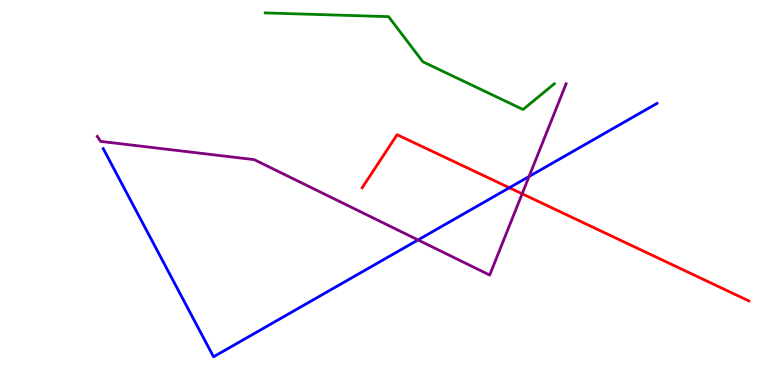[{'lines': ['blue', 'red'], 'intersections': [{'x': 6.57, 'y': 5.12}]}, {'lines': ['green', 'red'], 'intersections': []}, {'lines': ['purple', 'red'], 'intersections': [{'x': 6.74, 'y': 4.97}]}, {'lines': ['blue', 'green'], 'intersections': []}, {'lines': ['blue', 'purple'], 'intersections': [{'x': 5.39, 'y': 3.77}, {'x': 6.83, 'y': 5.42}]}, {'lines': ['green', 'purple'], 'intersections': []}]